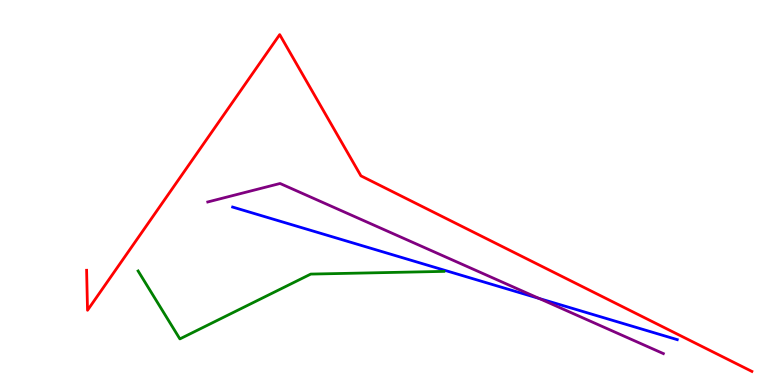[{'lines': ['blue', 'red'], 'intersections': []}, {'lines': ['green', 'red'], 'intersections': []}, {'lines': ['purple', 'red'], 'intersections': []}, {'lines': ['blue', 'green'], 'intersections': []}, {'lines': ['blue', 'purple'], 'intersections': [{'x': 6.96, 'y': 2.25}]}, {'lines': ['green', 'purple'], 'intersections': []}]